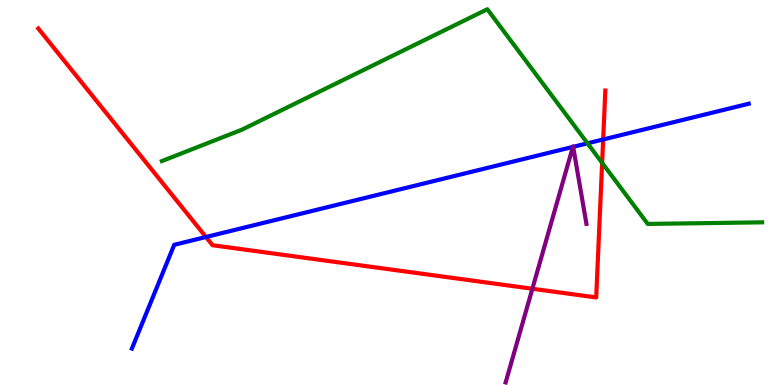[{'lines': ['blue', 'red'], 'intersections': [{'x': 2.66, 'y': 3.84}, {'x': 7.78, 'y': 6.38}]}, {'lines': ['green', 'red'], 'intersections': [{'x': 7.77, 'y': 5.77}]}, {'lines': ['purple', 'red'], 'intersections': [{'x': 6.87, 'y': 2.5}]}, {'lines': ['blue', 'green'], 'intersections': [{'x': 7.58, 'y': 6.28}]}, {'lines': ['blue', 'purple'], 'intersections': [{'x': 7.39, 'y': 6.18}, {'x': 7.4, 'y': 6.19}]}, {'lines': ['green', 'purple'], 'intersections': []}]